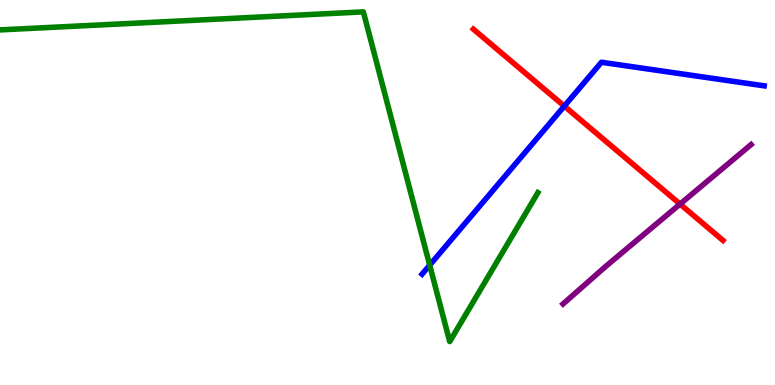[{'lines': ['blue', 'red'], 'intersections': [{'x': 7.28, 'y': 7.24}]}, {'lines': ['green', 'red'], 'intersections': []}, {'lines': ['purple', 'red'], 'intersections': [{'x': 8.78, 'y': 4.7}]}, {'lines': ['blue', 'green'], 'intersections': [{'x': 5.54, 'y': 3.11}]}, {'lines': ['blue', 'purple'], 'intersections': []}, {'lines': ['green', 'purple'], 'intersections': []}]